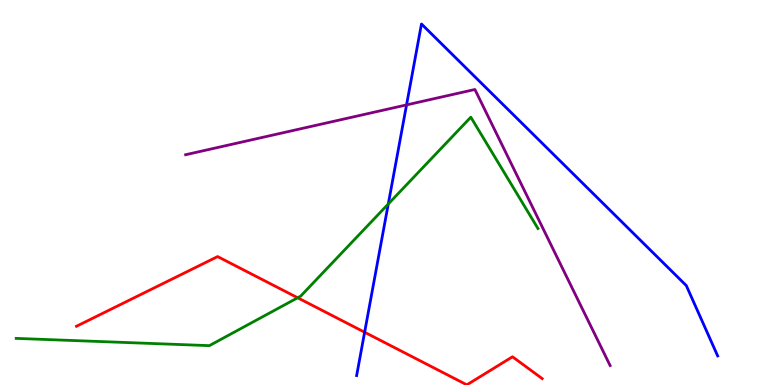[{'lines': ['blue', 'red'], 'intersections': [{'x': 4.7, 'y': 1.37}]}, {'lines': ['green', 'red'], 'intersections': [{'x': 3.84, 'y': 2.27}]}, {'lines': ['purple', 'red'], 'intersections': []}, {'lines': ['blue', 'green'], 'intersections': [{'x': 5.01, 'y': 4.7}]}, {'lines': ['blue', 'purple'], 'intersections': [{'x': 5.25, 'y': 7.28}]}, {'lines': ['green', 'purple'], 'intersections': []}]